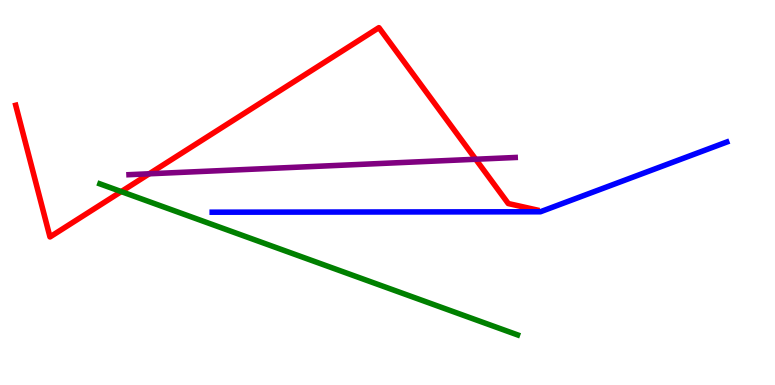[{'lines': ['blue', 'red'], 'intersections': []}, {'lines': ['green', 'red'], 'intersections': [{'x': 1.56, 'y': 5.02}]}, {'lines': ['purple', 'red'], 'intersections': [{'x': 1.93, 'y': 5.49}, {'x': 6.14, 'y': 5.86}]}, {'lines': ['blue', 'green'], 'intersections': []}, {'lines': ['blue', 'purple'], 'intersections': []}, {'lines': ['green', 'purple'], 'intersections': []}]